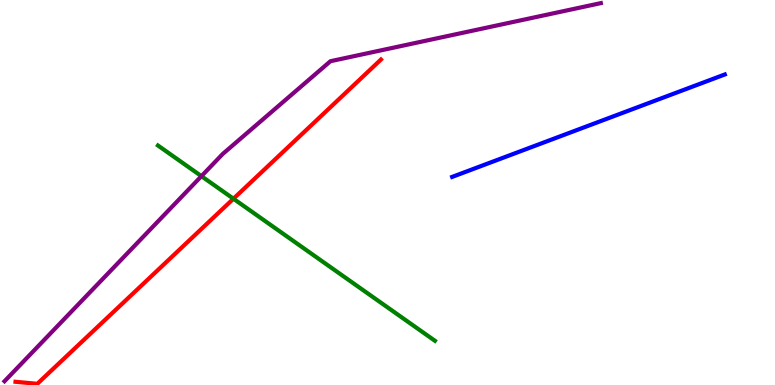[{'lines': ['blue', 'red'], 'intersections': []}, {'lines': ['green', 'red'], 'intersections': [{'x': 3.01, 'y': 4.84}]}, {'lines': ['purple', 'red'], 'intersections': []}, {'lines': ['blue', 'green'], 'intersections': []}, {'lines': ['blue', 'purple'], 'intersections': []}, {'lines': ['green', 'purple'], 'intersections': [{'x': 2.6, 'y': 5.42}]}]